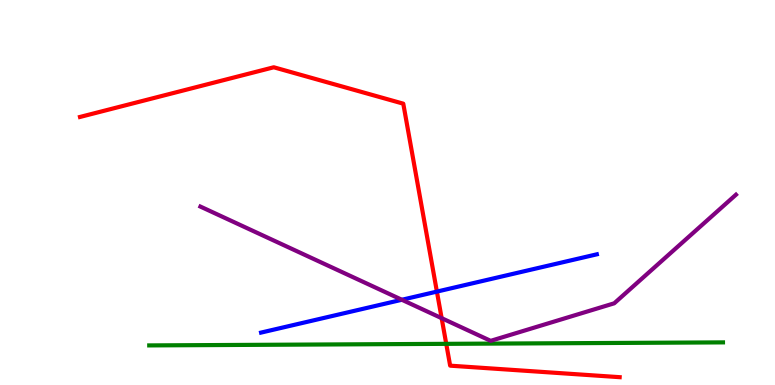[{'lines': ['blue', 'red'], 'intersections': [{'x': 5.64, 'y': 2.43}]}, {'lines': ['green', 'red'], 'intersections': [{'x': 5.76, 'y': 1.07}]}, {'lines': ['purple', 'red'], 'intersections': [{'x': 5.7, 'y': 1.74}]}, {'lines': ['blue', 'green'], 'intersections': []}, {'lines': ['blue', 'purple'], 'intersections': [{'x': 5.19, 'y': 2.21}]}, {'lines': ['green', 'purple'], 'intersections': []}]